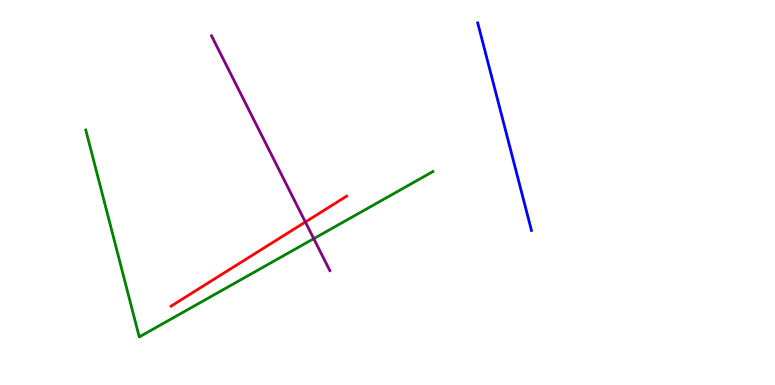[{'lines': ['blue', 'red'], 'intersections': []}, {'lines': ['green', 'red'], 'intersections': []}, {'lines': ['purple', 'red'], 'intersections': [{'x': 3.94, 'y': 4.23}]}, {'lines': ['blue', 'green'], 'intersections': []}, {'lines': ['blue', 'purple'], 'intersections': []}, {'lines': ['green', 'purple'], 'intersections': [{'x': 4.05, 'y': 3.8}]}]